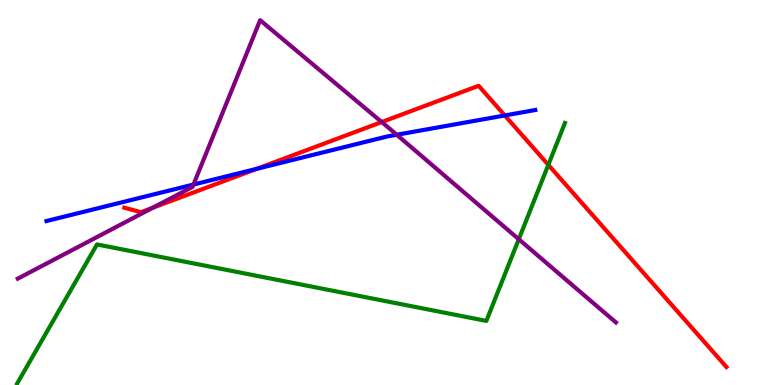[{'lines': ['blue', 'red'], 'intersections': [{'x': 3.31, 'y': 5.61}, {'x': 6.51, 'y': 7.0}]}, {'lines': ['green', 'red'], 'intersections': [{'x': 7.08, 'y': 5.72}]}, {'lines': ['purple', 'red'], 'intersections': [{'x': 1.97, 'y': 4.6}, {'x': 4.93, 'y': 6.83}]}, {'lines': ['blue', 'green'], 'intersections': []}, {'lines': ['blue', 'purple'], 'intersections': [{'x': 2.5, 'y': 5.21}, {'x': 5.12, 'y': 6.5}]}, {'lines': ['green', 'purple'], 'intersections': [{'x': 6.69, 'y': 3.79}]}]